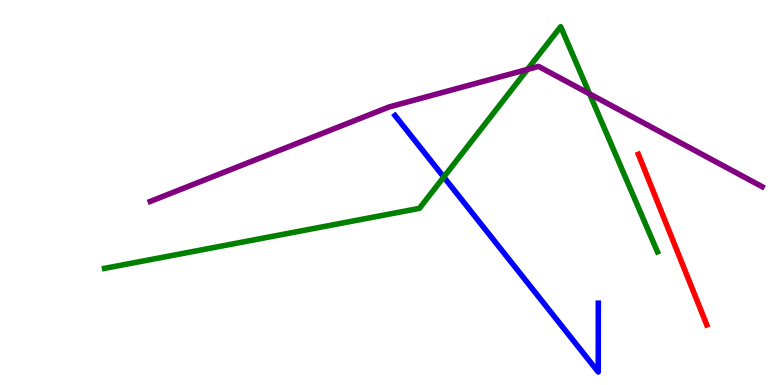[{'lines': ['blue', 'red'], 'intersections': []}, {'lines': ['green', 'red'], 'intersections': []}, {'lines': ['purple', 'red'], 'intersections': []}, {'lines': ['blue', 'green'], 'intersections': [{'x': 5.73, 'y': 5.4}]}, {'lines': ['blue', 'purple'], 'intersections': []}, {'lines': ['green', 'purple'], 'intersections': [{'x': 6.81, 'y': 8.2}, {'x': 7.61, 'y': 7.56}]}]